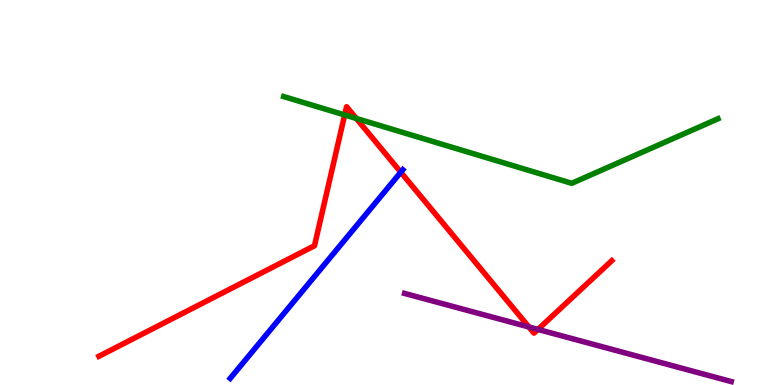[{'lines': ['blue', 'red'], 'intersections': [{'x': 5.17, 'y': 5.53}]}, {'lines': ['green', 'red'], 'intersections': [{'x': 4.45, 'y': 7.01}, {'x': 4.6, 'y': 6.92}]}, {'lines': ['purple', 'red'], 'intersections': [{'x': 6.82, 'y': 1.51}, {'x': 6.94, 'y': 1.44}]}, {'lines': ['blue', 'green'], 'intersections': []}, {'lines': ['blue', 'purple'], 'intersections': []}, {'lines': ['green', 'purple'], 'intersections': []}]